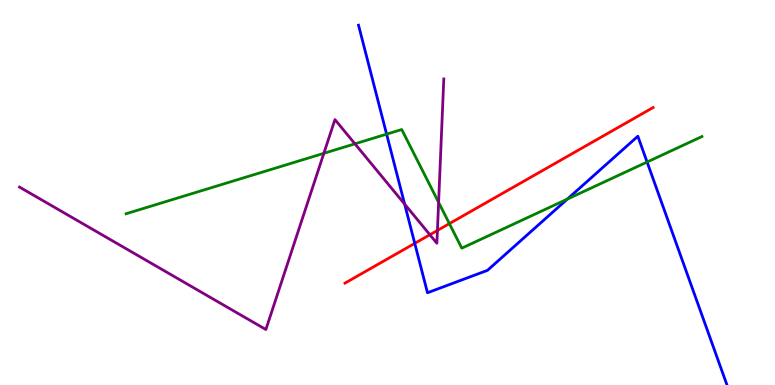[{'lines': ['blue', 'red'], 'intersections': [{'x': 5.35, 'y': 3.68}]}, {'lines': ['green', 'red'], 'intersections': [{'x': 5.8, 'y': 4.19}]}, {'lines': ['purple', 'red'], 'intersections': [{'x': 5.55, 'y': 3.9}, {'x': 5.64, 'y': 4.01}]}, {'lines': ['blue', 'green'], 'intersections': [{'x': 4.99, 'y': 6.52}, {'x': 7.32, 'y': 4.83}, {'x': 8.35, 'y': 5.79}]}, {'lines': ['blue', 'purple'], 'intersections': [{'x': 5.22, 'y': 4.7}]}, {'lines': ['green', 'purple'], 'intersections': [{'x': 4.18, 'y': 6.02}, {'x': 4.58, 'y': 6.26}, {'x': 5.66, 'y': 4.74}]}]